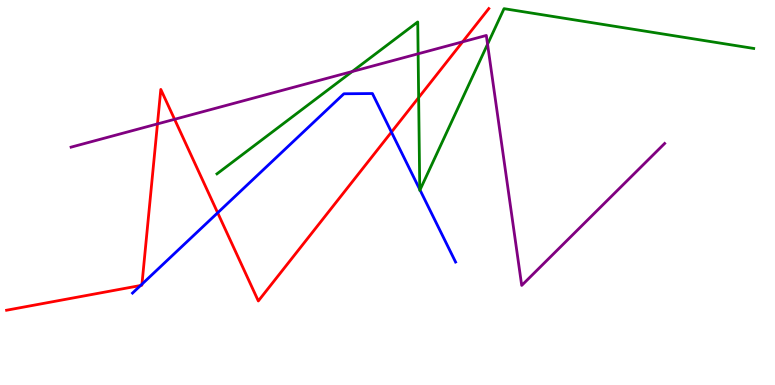[{'lines': ['blue', 'red'], 'intersections': [{'x': 1.81, 'y': 2.58}, {'x': 1.83, 'y': 2.62}, {'x': 2.81, 'y': 4.47}, {'x': 5.05, 'y': 6.57}]}, {'lines': ['green', 'red'], 'intersections': [{'x': 5.4, 'y': 7.47}]}, {'lines': ['purple', 'red'], 'intersections': [{'x': 2.03, 'y': 6.78}, {'x': 2.25, 'y': 6.9}, {'x': 5.97, 'y': 8.91}]}, {'lines': ['blue', 'green'], 'intersections': [{'x': 5.42, 'y': 5.08}, {'x': 5.42, 'y': 5.07}]}, {'lines': ['blue', 'purple'], 'intersections': []}, {'lines': ['green', 'purple'], 'intersections': [{'x': 4.54, 'y': 8.14}, {'x': 5.4, 'y': 8.6}, {'x': 6.29, 'y': 8.85}]}]